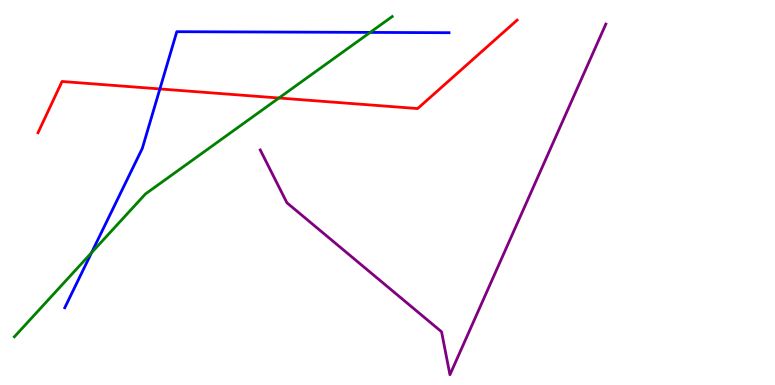[{'lines': ['blue', 'red'], 'intersections': [{'x': 2.06, 'y': 7.69}]}, {'lines': ['green', 'red'], 'intersections': [{'x': 3.6, 'y': 7.45}]}, {'lines': ['purple', 'red'], 'intersections': []}, {'lines': ['blue', 'green'], 'intersections': [{'x': 1.18, 'y': 3.44}, {'x': 4.78, 'y': 9.16}]}, {'lines': ['blue', 'purple'], 'intersections': []}, {'lines': ['green', 'purple'], 'intersections': []}]